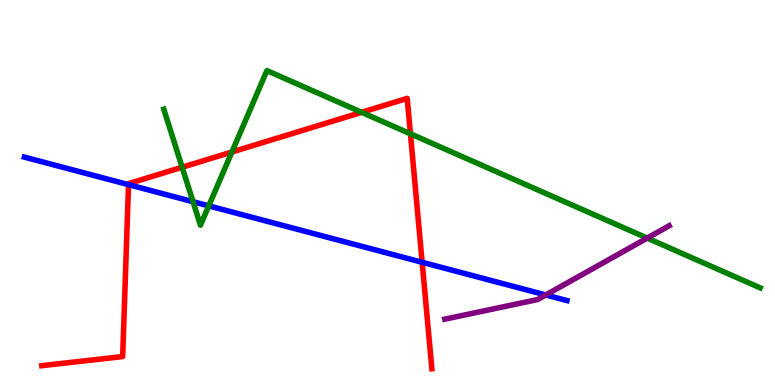[{'lines': ['blue', 'red'], 'intersections': [{'x': 1.66, 'y': 5.2}, {'x': 5.45, 'y': 3.19}]}, {'lines': ['green', 'red'], 'intersections': [{'x': 2.35, 'y': 5.66}, {'x': 2.99, 'y': 6.05}, {'x': 4.67, 'y': 7.08}, {'x': 5.3, 'y': 6.52}]}, {'lines': ['purple', 'red'], 'intersections': []}, {'lines': ['blue', 'green'], 'intersections': [{'x': 2.49, 'y': 4.76}, {'x': 2.69, 'y': 4.65}]}, {'lines': ['blue', 'purple'], 'intersections': [{'x': 7.04, 'y': 2.34}]}, {'lines': ['green', 'purple'], 'intersections': [{'x': 8.35, 'y': 3.82}]}]